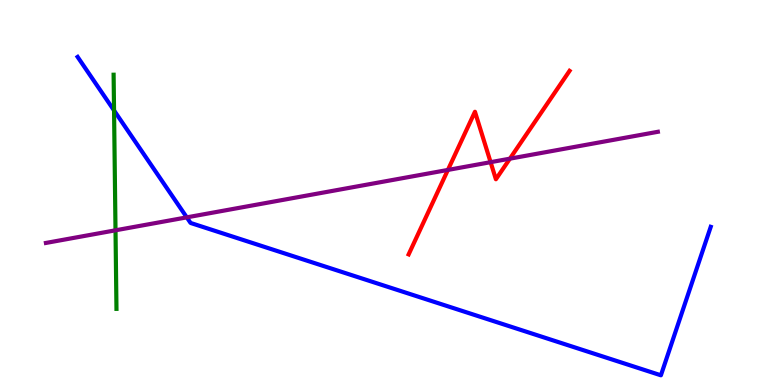[{'lines': ['blue', 'red'], 'intersections': []}, {'lines': ['green', 'red'], 'intersections': []}, {'lines': ['purple', 'red'], 'intersections': [{'x': 5.78, 'y': 5.59}, {'x': 6.33, 'y': 5.79}, {'x': 6.58, 'y': 5.88}]}, {'lines': ['blue', 'green'], 'intersections': [{'x': 1.47, 'y': 7.13}]}, {'lines': ['blue', 'purple'], 'intersections': [{'x': 2.41, 'y': 4.35}]}, {'lines': ['green', 'purple'], 'intersections': [{'x': 1.49, 'y': 4.02}]}]